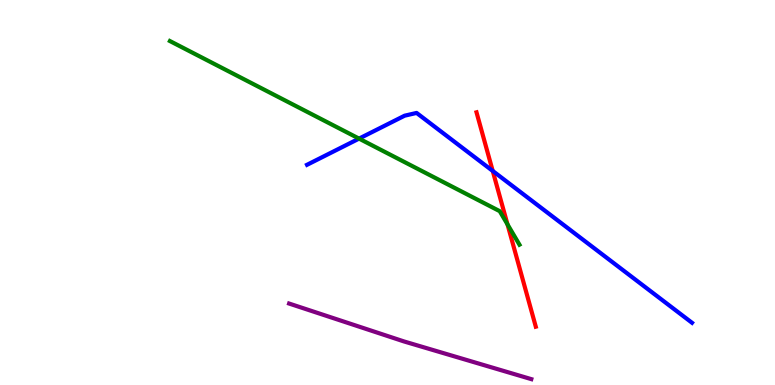[{'lines': ['blue', 'red'], 'intersections': [{'x': 6.36, 'y': 5.56}]}, {'lines': ['green', 'red'], 'intersections': [{'x': 6.55, 'y': 4.17}]}, {'lines': ['purple', 'red'], 'intersections': []}, {'lines': ['blue', 'green'], 'intersections': [{'x': 4.63, 'y': 6.4}]}, {'lines': ['blue', 'purple'], 'intersections': []}, {'lines': ['green', 'purple'], 'intersections': []}]